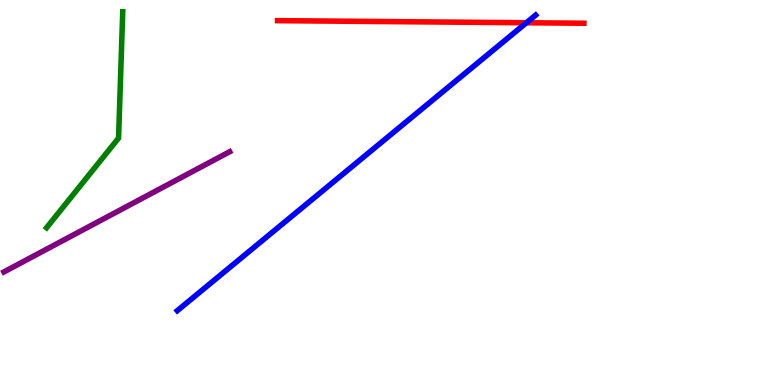[{'lines': ['blue', 'red'], 'intersections': [{'x': 6.79, 'y': 9.41}]}, {'lines': ['green', 'red'], 'intersections': []}, {'lines': ['purple', 'red'], 'intersections': []}, {'lines': ['blue', 'green'], 'intersections': []}, {'lines': ['blue', 'purple'], 'intersections': []}, {'lines': ['green', 'purple'], 'intersections': []}]